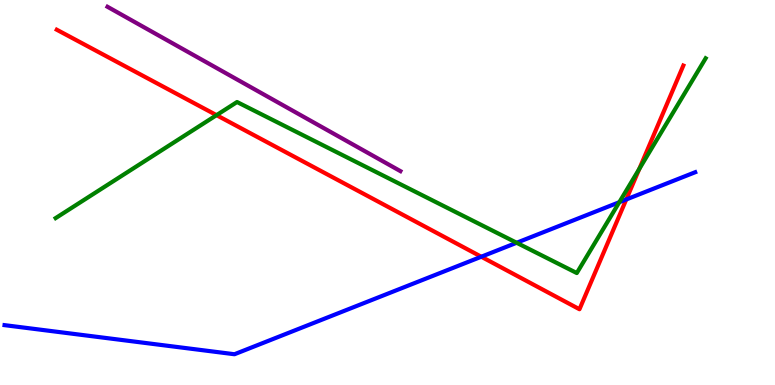[{'lines': ['blue', 'red'], 'intersections': [{'x': 6.21, 'y': 3.33}, {'x': 8.08, 'y': 4.82}]}, {'lines': ['green', 'red'], 'intersections': [{'x': 2.79, 'y': 7.01}, {'x': 8.25, 'y': 5.61}]}, {'lines': ['purple', 'red'], 'intersections': []}, {'lines': ['blue', 'green'], 'intersections': [{'x': 6.67, 'y': 3.69}, {'x': 7.99, 'y': 4.75}]}, {'lines': ['blue', 'purple'], 'intersections': []}, {'lines': ['green', 'purple'], 'intersections': []}]